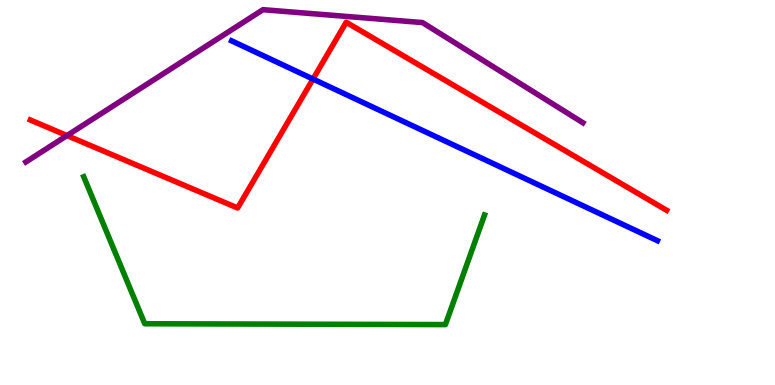[{'lines': ['blue', 'red'], 'intersections': [{'x': 4.04, 'y': 7.95}]}, {'lines': ['green', 'red'], 'intersections': []}, {'lines': ['purple', 'red'], 'intersections': [{'x': 0.864, 'y': 6.48}]}, {'lines': ['blue', 'green'], 'intersections': []}, {'lines': ['blue', 'purple'], 'intersections': []}, {'lines': ['green', 'purple'], 'intersections': []}]